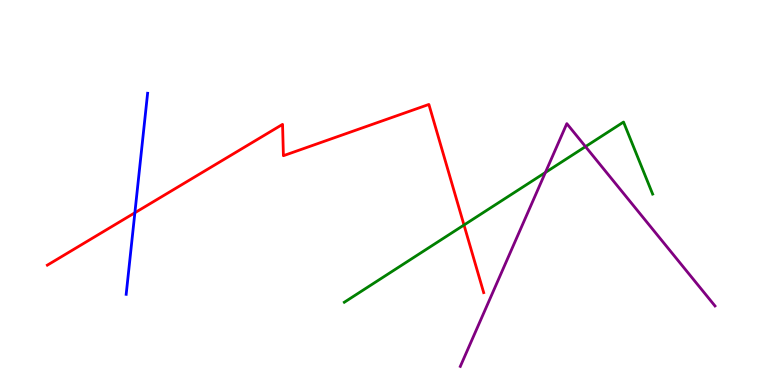[{'lines': ['blue', 'red'], 'intersections': [{'x': 1.74, 'y': 4.47}]}, {'lines': ['green', 'red'], 'intersections': [{'x': 5.99, 'y': 4.16}]}, {'lines': ['purple', 'red'], 'intersections': []}, {'lines': ['blue', 'green'], 'intersections': []}, {'lines': ['blue', 'purple'], 'intersections': []}, {'lines': ['green', 'purple'], 'intersections': [{'x': 7.04, 'y': 5.52}, {'x': 7.55, 'y': 6.19}]}]